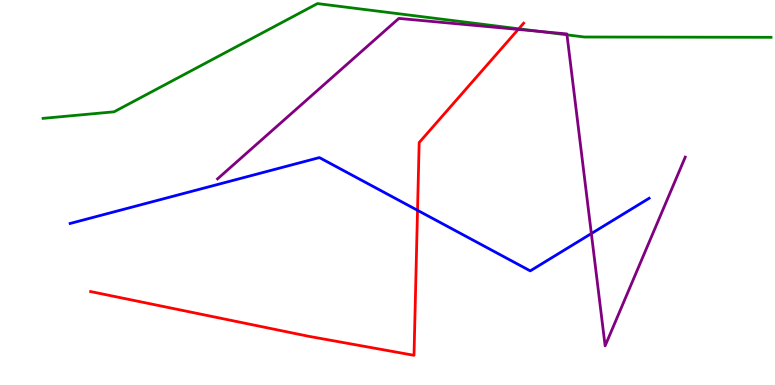[{'lines': ['blue', 'red'], 'intersections': [{'x': 5.39, 'y': 4.54}]}, {'lines': ['green', 'red'], 'intersections': [{'x': 6.69, 'y': 9.25}]}, {'lines': ['purple', 'red'], 'intersections': [{'x': 6.69, 'y': 9.24}]}, {'lines': ['blue', 'green'], 'intersections': []}, {'lines': ['blue', 'purple'], 'intersections': [{'x': 7.63, 'y': 3.93}]}, {'lines': ['green', 'purple'], 'intersections': [{'x': 6.96, 'y': 9.18}, {'x': 7.32, 'y': 9.1}]}]